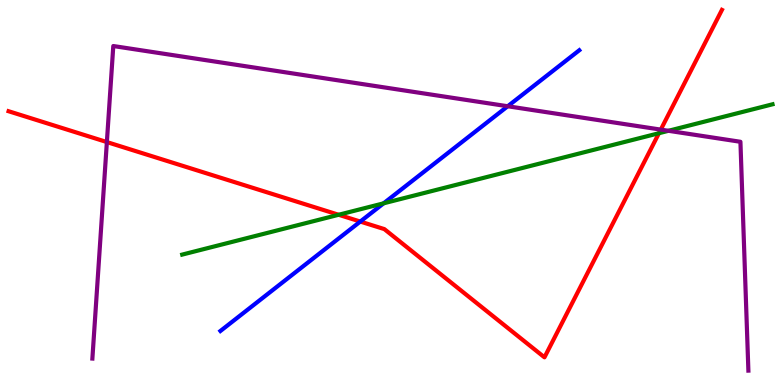[{'lines': ['blue', 'red'], 'intersections': [{'x': 4.65, 'y': 4.25}]}, {'lines': ['green', 'red'], 'intersections': [{'x': 4.37, 'y': 4.42}, {'x': 8.5, 'y': 6.54}]}, {'lines': ['purple', 'red'], 'intersections': [{'x': 1.38, 'y': 6.31}, {'x': 8.53, 'y': 6.63}]}, {'lines': ['blue', 'green'], 'intersections': [{'x': 4.95, 'y': 4.72}]}, {'lines': ['blue', 'purple'], 'intersections': [{'x': 6.55, 'y': 7.24}]}, {'lines': ['green', 'purple'], 'intersections': [{'x': 8.63, 'y': 6.6}]}]